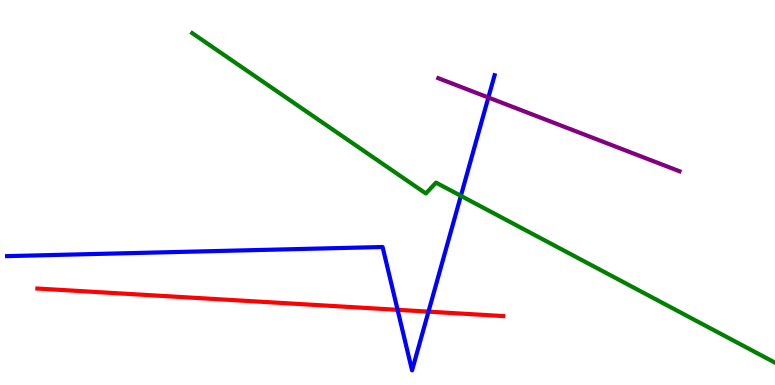[{'lines': ['blue', 'red'], 'intersections': [{'x': 5.13, 'y': 1.95}, {'x': 5.53, 'y': 1.91}]}, {'lines': ['green', 'red'], 'intersections': []}, {'lines': ['purple', 'red'], 'intersections': []}, {'lines': ['blue', 'green'], 'intersections': [{'x': 5.95, 'y': 4.91}]}, {'lines': ['blue', 'purple'], 'intersections': [{'x': 6.3, 'y': 7.47}]}, {'lines': ['green', 'purple'], 'intersections': []}]